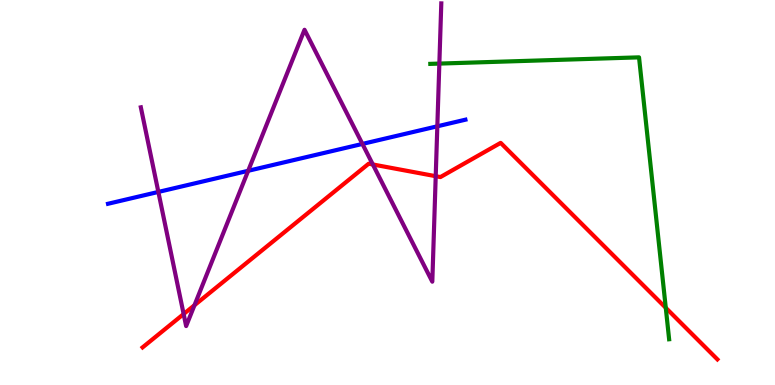[{'lines': ['blue', 'red'], 'intersections': []}, {'lines': ['green', 'red'], 'intersections': [{'x': 8.59, 'y': 2.01}]}, {'lines': ['purple', 'red'], 'intersections': [{'x': 2.37, 'y': 1.84}, {'x': 2.51, 'y': 2.07}, {'x': 4.81, 'y': 5.73}, {'x': 5.62, 'y': 5.42}]}, {'lines': ['blue', 'green'], 'intersections': []}, {'lines': ['blue', 'purple'], 'intersections': [{'x': 2.04, 'y': 5.01}, {'x': 3.2, 'y': 5.56}, {'x': 4.68, 'y': 6.26}, {'x': 5.64, 'y': 6.72}]}, {'lines': ['green', 'purple'], 'intersections': [{'x': 5.67, 'y': 8.35}]}]